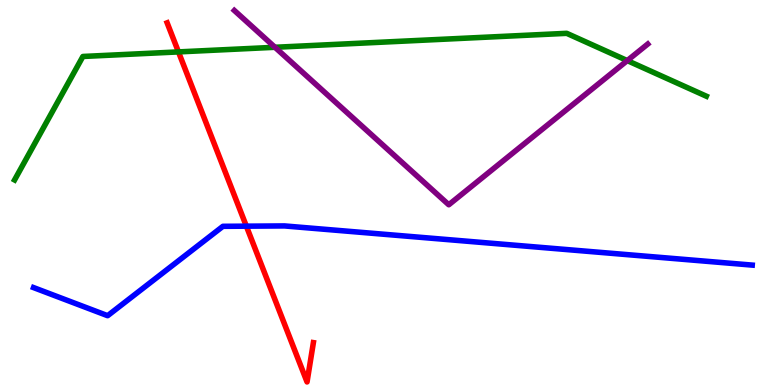[{'lines': ['blue', 'red'], 'intersections': [{'x': 3.18, 'y': 4.13}]}, {'lines': ['green', 'red'], 'intersections': [{'x': 2.3, 'y': 8.65}]}, {'lines': ['purple', 'red'], 'intersections': []}, {'lines': ['blue', 'green'], 'intersections': []}, {'lines': ['blue', 'purple'], 'intersections': []}, {'lines': ['green', 'purple'], 'intersections': [{'x': 3.55, 'y': 8.77}, {'x': 8.09, 'y': 8.43}]}]